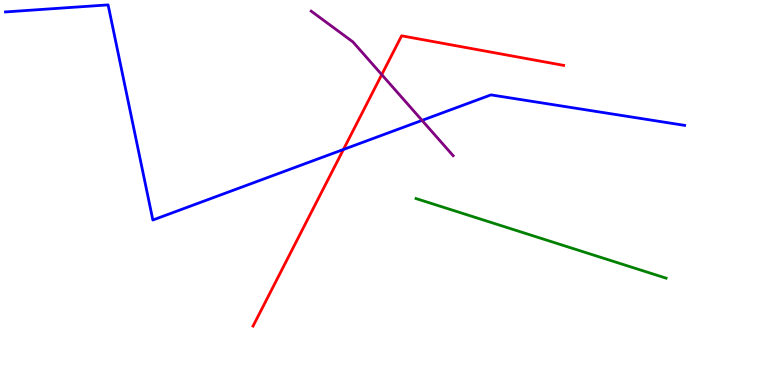[{'lines': ['blue', 'red'], 'intersections': [{'x': 4.43, 'y': 6.12}]}, {'lines': ['green', 'red'], 'intersections': []}, {'lines': ['purple', 'red'], 'intersections': [{'x': 4.93, 'y': 8.06}]}, {'lines': ['blue', 'green'], 'intersections': []}, {'lines': ['blue', 'purple'], 'intersections': [{'x': 5.45, 'y': 6.87}]}, {'lines': ['green', 'purple'], 'intersections': []}]